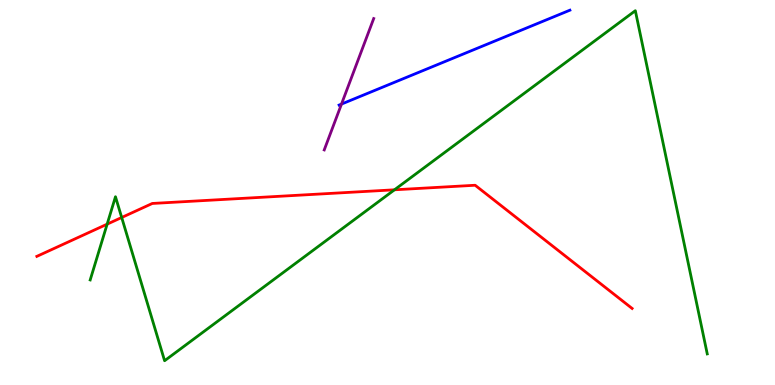[{'lines': ['blue', 'red'], 'intersections': []}, {'lines': ['green', 'red'], 'intersections': [{'x': 1.38, 'y': 4.18}, {'x': 1.57, 'y': 4.35}, {'x': 5.09, 'y': 5.07}]}, {'lines': ['purple', 'red'], 'intersections': []}, {'lines': ['blue', 'green'], 'intersections': []}, {'lines': ['blue', 'purple'], 'intersections': [{'x': 4.41, 'y': 7.3}]}, {'lines': ['green', 'purple'], 'intersections': []}]